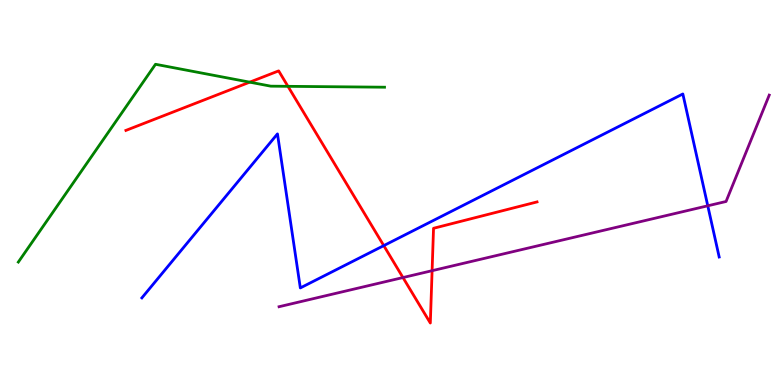[{'lines': ['blue', 'red'], 'intersections': [{'x': 4.95, 'y': 3.62}]}, {'lines': ['green', 'red'], 'intersections': [{'x': 3.22, 'y': 7.87}, {'x': 3.72, 'y': 7.76}]}, {'lines': ['purple', 'red'], 'intersections': [{'x': 5.2, 'y': 2.79}, {'x': 5.58, 'y': 2.97}]}, {'lines': ['blue', 'green'], 'intersections': []}, {'lines': ['blue', 'purple'], 'intersections': [{'x': 9.13, 'y': 4.65}]}, {'lines': ['green', 'purple'], 'intersections': []}]